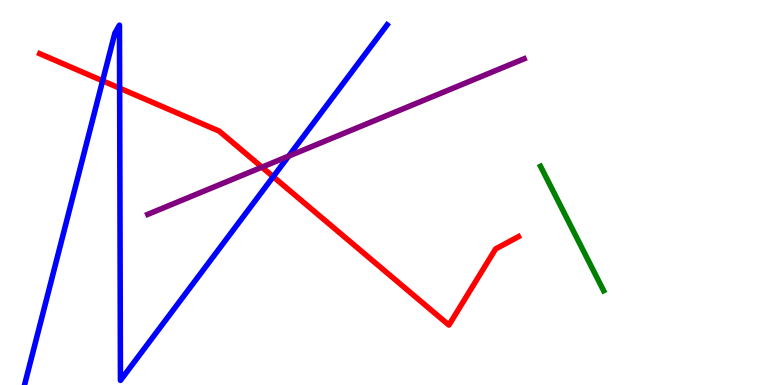[{'lines': ['blue', 'red'], 'intersections': [{'x': 1.32, 'y': 7.9}, {'x': 1.54, 'y': 7.71}, {'x': 3.53, 'y': 5.41}]}, {'lines': ['green', 'red'], 'intersections': []}, {'lines': ['purple', 'red'], 'intersections': [{'x': 3.38, 'y': 5.66}]}, {'lines': ['blue', 'green'], 'intersections': []}, {'lines': ['blue', 'purple'], 'intersections': [{'x': 3.72, 'y': 5.94}]}, {'lines': ['green', 'purple'], 'intersections': []}]